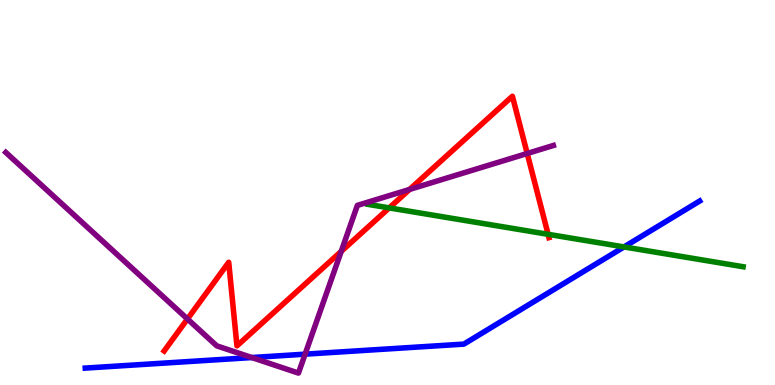[{'lines': ['blue', 'red'], 'intersections': []}, {'lines': ['green', 'red'], 'intersections': [{'x': 5.02, 'y': 4.6}, {'x': 7.07, 'y': 3.91}]}, {'lines': ['purple', 'red'], 'intersections': [{'x': 2.42, 'y': 1.71}, {'x': 4.4, 'y': 3.47}, {'x': 5.28, 'y': 5.08}, {'x': 6.8, 'y': 6.01}]}, {'lines': ['blue', 'green'], 'intersections': [{'x': 8.05, 'y': 3.59}]}, {'lines': ['blue', 'purple'], 'intersections': [{'x': 3.25, 'y': 0.713}, {'x': 3.94, 'y': 0.801}]}, {'lines': ['green', 'purple'], 'intersections': []}]